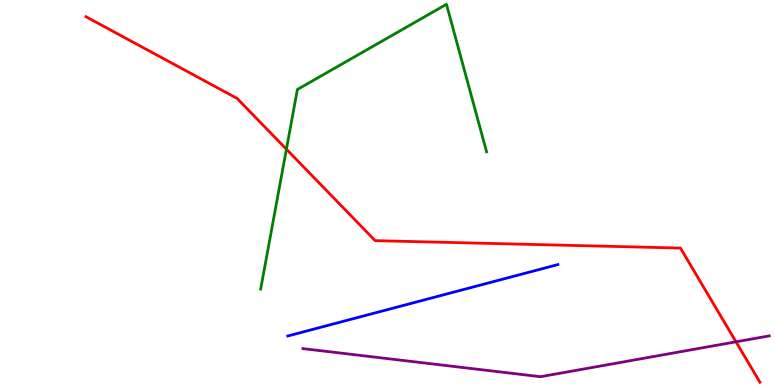[{'lines': ['blue', 'red'], 'intersections': []}, {'lines': ['green', 'red'], 'intersections': [{'x': 3.7, 'y': 6.12}]}, {'lines': ['purple', 'red'], 'intersections': [{'x': 9.5, 'y': 1.12}]}, {'lines': ['blue', 'green'], 'intersections': []}, {'lines': ['blue', 'purple'], 'intersections': []}, {'lines': ['green', 'purple'], 'intersections': []}]